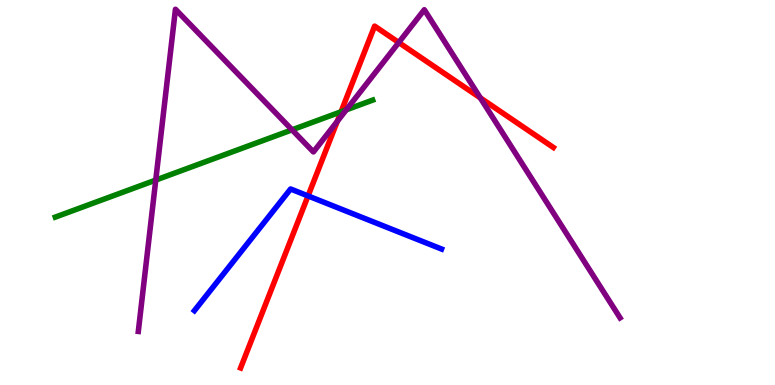[{'lines': ['blue', 'red'], 'intersections': [{'x': 3.97, 'y': 4.91}]}, {'lines': ['green', 'red'], 'intersections': [{'x': 4.4, 'y': 7.1}]}, {'lines': ['purple', 'red'], 'intersections': [{'x': 4.35, 'y': 6.85}, {'x': 5.15, 'y': 8.9}, {'x': 6.2, 'y': 7.46}]}, {'lines': ['blue', 'green'], 'intersections': []}, {'lines': ['blue', 'purple'], 'intersections': []}, {'lines': ['green', 'purple'], 'intersections': [{'x': 2.01, 'y': 5.32}, {'x': 3.77, 'y': 6.63}, {'x': 4.47, 'y': 7.15}]}]